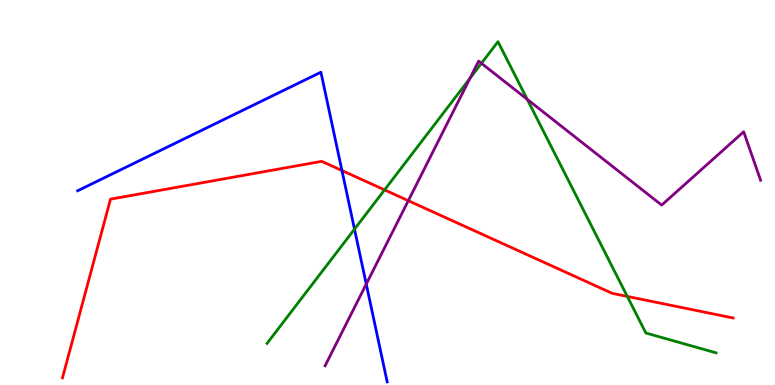[{'lines': ['blue', 'red'], 'intersections': [{'x': 4.41, 'y': 5.57}]}, {'lines': ['green', 'red'], 'intersections': [{'x': 4.96, 'y': 5.07}, {'x': 8.09, 'y': 2.3}]}, {'lines': ['purple', 'red'], 'intersections': [{'x': 5.27, 'y': 4.79}]}, {'lines': ['blue', 'green'], 'intersections': [{'x': 4.57, 'y': 4.05}]}, {'lines': ['blue', 'purple'], 'intersections': [{'x': 4.73, 'y': 2.62}]}, {'lines': ['green', 'purple'], 'intersections': [{'x': 6.06, 'y': 7.97}, {'x': 6.21, 'y': 8.36}, {'x': 6.8, 'y': 7.42}]}]